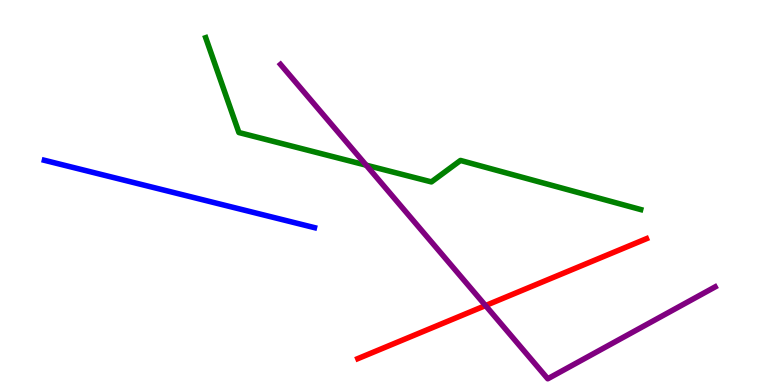[{'lines': ['blue', 'red'], 'intersections': []}, {'lines': ['green', 'red'], 'intersections': []}, {'lines': ['purple', 'red'], 'intersections': [{'x': 6.26, 'y': 2.06}]}, {'lines': ['blue', 'green'], 'intersections': []}, {'lines': ['blue', 'purple'], 'intersections': []}, {'lines': ['green', 'purple'], 'intersections': [{'x': 4.72, 'y': 5.71}]}]